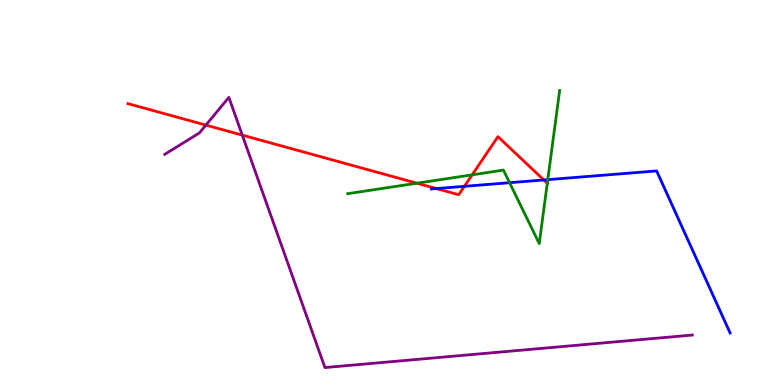[{'lines': ['blue', 'red'], 'intersections': [{'x': 5.63, 'y': 5.1}, {'x': 5.99, 'y': 5.16}, {'x': 7.02, 'y': 5.33}]}, {'lines': ['green', 'red'], 'intersections': [{'x': 5.38, 'y': 5.24}, {'x': 6.09, 'y': 5.46}, {'x': 7.06, 'y': 5.24}]}, {'lines': ['purple', 'red'], 'intersections': [{'x': 2.66, 'y': 6.75}, {'x': 3.13, 'y': 6.49}]}, {'lines': ['blue', 'green'], 'intersections': [{'x': 6.58, 'y': 5.25}, {'x': 7.07, 'y': 5.33}]}, {'lines': ['blue', 'purple'], 'intersections': []}, {'lines': ['green', 'purple'], 'intersections': []}]